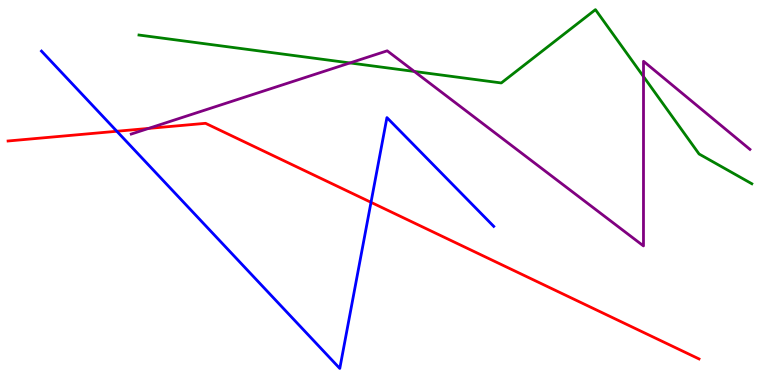[{'lines': ['blue', 'red'], 'intersections': [{'x': 1.51, 'y': 6.59}, {'x': 4.79, 'y': 4.74}]}, {'lines': ['green', 'red'], 'intersections': []}, {'lines': ['purple', 'red'], 'intersections': [{'x': 1.92, 'y': 6.66}]}, {'lines': ['blue', 'green'], 'intersections': []}, {'lines': ['blue', 'purple'], 'intersections': []}, {'lines': ['green', 'purple'], 'intersections': [{'x': 4.52, 'y': 8.37}, {'x': 5.35, 'y': 8.14}, {'x': 8.3, 'y': 8.01}]}]